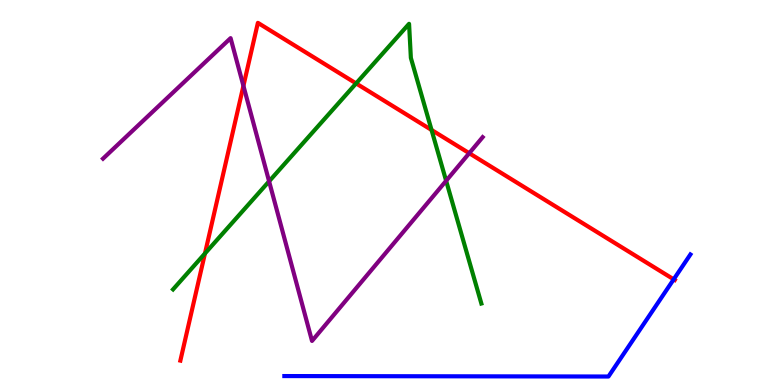[{'lines': ['blue', 'red'], 'intersections': [{'x': 8.69, 'y': 2.74}]}, {'lines': ['green', 'red'], 'intersections': [{'x': 2.64, 'y': 3.42}, {'x': 4.59, 'y': 7.83}, {'x': 5.57, 'y': 6.62}]}, {'lines': ['purple', 'red'], 'intersections': [{'x': 3.14, 'y': 7.77}, {'x': 6.05, 'y': 6.02}]}, {'lines': ['blue', 'green'], 'intersections': []}, {'lines': ['blue', 'purple'], 'intersections': []}, {'lines': ['green', 'purple'], 'intersections': [{'x': 3.47, 'y': 5.29}, {'x': 5.76, 'y': 5.3}]}]